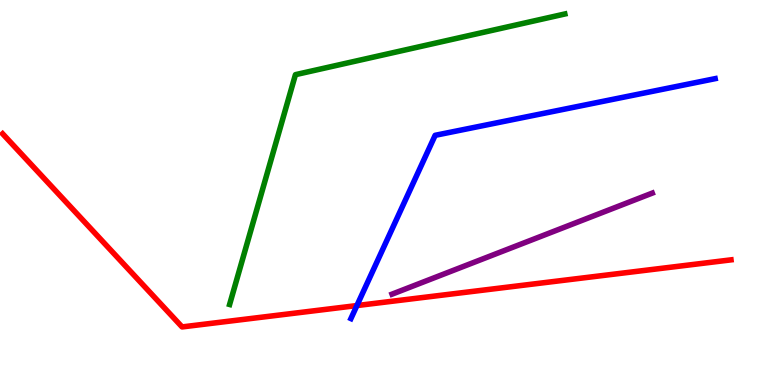[{'lines': ['blue', 'red'], 'intersections': [{'x': 4.61, 'y': 2.06}]}, {'lines': ['green', 'red'], 'intersections': []}, {'lines': ['purple', 'red'], 'intersections': []}, {'lines': ['blue', 'green'], 'intersections': []}, {'lines': ['blue', 'purple'], 'intersections': []}, {'lines': ['green', 'purple'], 'intersections': []}]